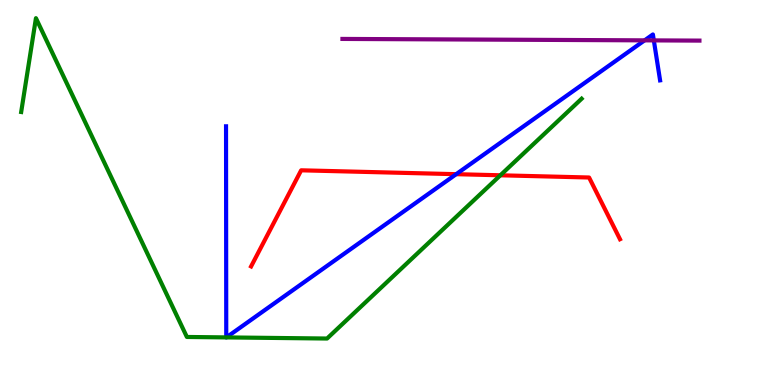[{'lines': ['blue', 'red'], 'intersections': [{'x': 5.89, 'y': 5.48}]}, {'lines': ['green', 'red'], 'intersections': [{'x': 6.46, 'y': 5.45}]}, {'lines': ['purple', 'red'], 'intersections': []}, {'lines': ['blue', 'green'], 'intersections': [{'x': 2.92, 'y': 1.24}, {'x': 2.92, 'y': 1.24}]}, {'lines': ['blue', 'purple'], 'intersections': [{'x': 8.32, 'y': 8.95}, {'x': 8.44, 'y': 8.95}]}, {'lines': ['green', 'purple'], 'intersections': []}]